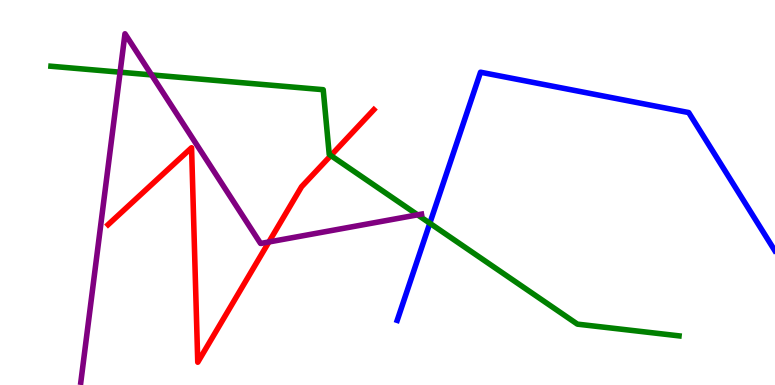[{'lines': ['blue', 'red'], 'intersections': []}, {'lines': ['green', 'red'], 'intersections': [{'x': 4.27, 'y': 5.96}]}, {'lines': ['purple', 'red'], 'intersections': [{'x': 3.47, 'y': 3.72}]}, {'lines': ['blue', 'green'], 'intersections': [{'x': 5.55, 'y': 4.2}]}, {'lines': ['blue', 'purple'], 'intersections': []}, {'lines': ['green', 'purple'], 'intersections': [{'x': 1.55, 'y': 8.12}, {'x': 1.96, 'y': 8.05}, {'x': 5.39, 'y': 4.42}]}]